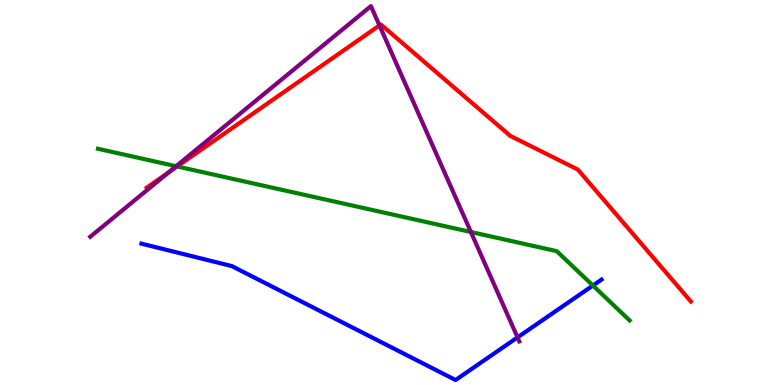[{'lines': ['blue', 'red'], 'intersections': []}, {'lines': ['green', 'red'], 'intersections': [{'x': 2.29, 'y': 5.68}]}, {'lines': ['purple', 'red'], 'intersections': [{'x': 2.17, 'y': 5.52}, {'x': 4.9, 'y': 9.34}]}, {'lines': ['blue', 'green'], 'intersections': [{'x': 7.65, 'y': 2.58}]}, {'lines': ['blue', 'purple'], 'intersections': [{'x': 6.68, 'y': 1.24}]}, {'lines': ['green', 'purple'], 'intersections': [{'x': 2.27, 'y': 5.68}, {'x': 6.08, 'y': 3.97}]}]